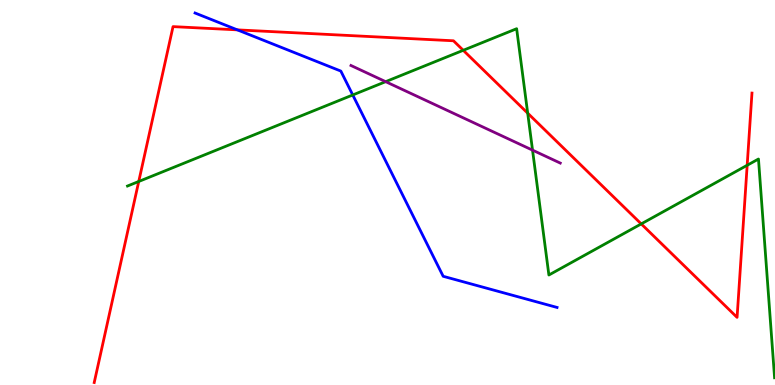[{'lines': ['blue', 'red'], 'intersections': [{'x': 3.06, 'y': 9.22}]}, {'lines': ['green', 'red'], 'intersections': [{'x': 1.79, 'y': 5.29}, {'x': 5.98, 'y': 8.69}, {'x': 6.81, 'y': 7.06}, {'x': 8.27, 'y': 4.18}, {'x': 9.64, 'y': 5.71}]}, {'lines': ['purple', 'red'], 'intersections': []}, {'lines': ['blue', 'green'], 'intersections': [{'x': 4.55, 'y': 7.53}]}, {'lines': ['blue', 'purple'], 'intersections': []}, {'lines': ['green', 'purple'], 'intersections': [{'x': 4.98, 'y': 7.88}, {'x': 6.87, 'y': 6.1}]}]